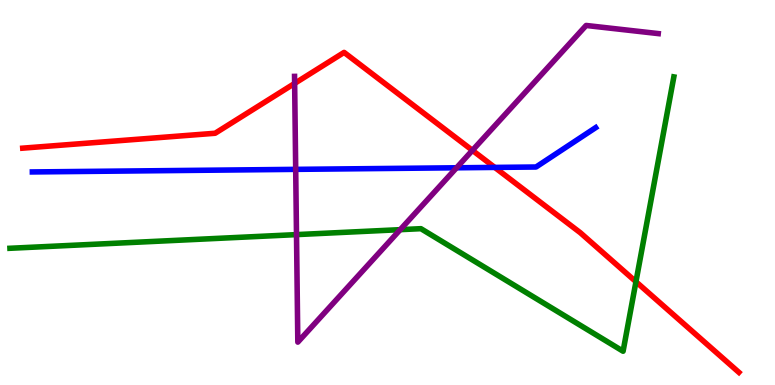[{'lines': ['blue', 'red'], 'intersections': [{'x': 6.38, 'y': 5.65}]}, {'lines': ['green', 'red'], 'intersections': [{'x': 8.21, 'y': 2.68}]}, {'lines': ['purple', 'red'], 'intersections': [{'x': 3.8, 'y': 7.83}, {'x': 6.1, 'y': 6.09}]}, {'lines': ['blue', 'green'], 'intersections': []}, {'lines': ['blue', 'purple'], 'intersections': [{'x': 3.82, 'y': 5.6}, {'x': 5.89, 'y': 5.64}]}, {'lines': ['green', 'purple'], 'intersections': [{'x': 3.83, 'y': 3.91}, {'x': 5.16, 'y': 4.03}]}]